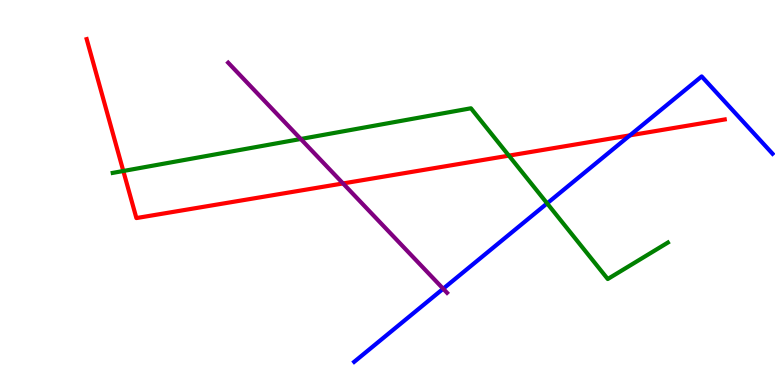[{'lines': ['blue', 'red'], 'intersections': [{'x': 8.13, 'y': 6.48}]}, {'lines': ['green', 'red'], 'intersections': [{'x': 1.59, 'y': 5.56}, {'x': 6.57, 'y': 5.96}]}, {'lines': ['purple', 'red'], 'intersections': [{'x': 4.43, 'y': 5.24}]}, {'lines': ['blue', 'green'], 'intersections': [{'x': 7.06, 'y': 4.72}]}, {'lines': ['blue', 'purple'], 'intersections': [{'x': 5.72, 'y': 2.5}]}, {'lines': ['green', 'purple'], 'intersections': [{'x': 3.88, 'y': 6.39}]}]